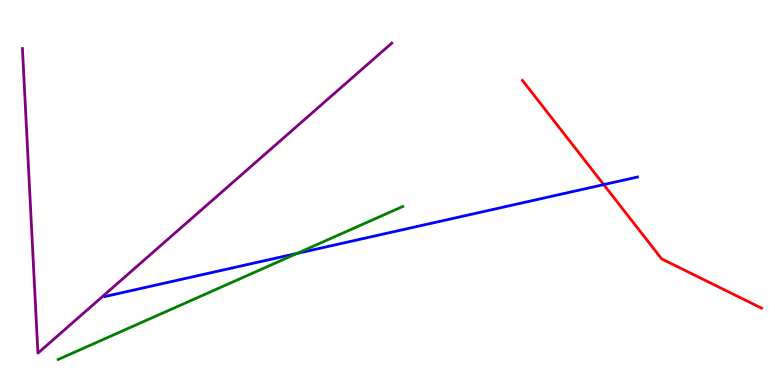[{'lines': ['blue', 'red'], 'intersections': [{'x': 7.79, 'y': 5.2}]}, {'lines': ['green', 'red'], 'intersections': []}, {'lines': ['purple', 'red'], 'intersections': []}, {'lines': ['blue', 'green'], 'intersections': [{'x': 3.83, 'y': 3.42}]}, {'lines': ['blue', 'purple'], 'intersections': []}, {'lines': ['green', 'purple'], 'intersections': []}]